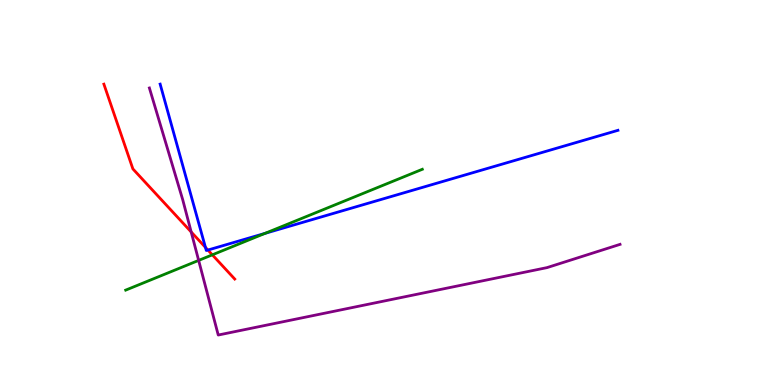[{'lines': ['blue', 'red'], 'intersections': [{'x': 2.65, 'y': 3.57}, {'x': 2.68, 'y': 3.51}]}, {'lines': ['green', 'red'], 'intersections': [{'x': 2.74, 'y': 3.38}]}, {'lines': ['purple', 'red'], 'intersections': [{'x': 2.47, 'y': 3.98}]}, {'lines': ['blue', 'green'], 'intersections': [{'x': 3.42, 'y': 3.94}]}, {'lines': ['blue', 'purple'], 'intersections': []}, {'lines': ['green', 'purple'], 'intersections': [{'x': 2.56, 'y': 3.24}]}]